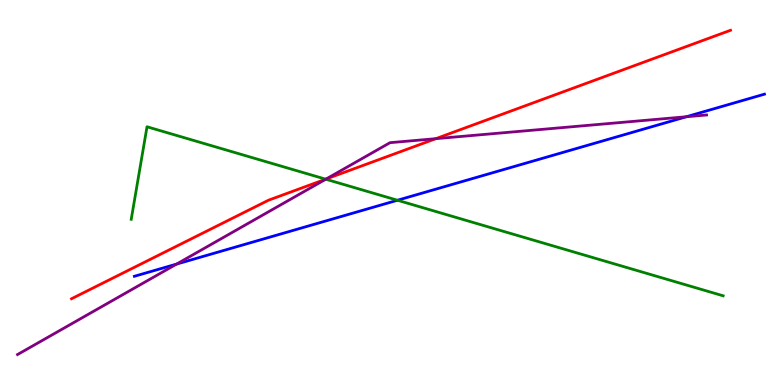[{'lines': ['blue', 'red'], 'intersections': []}, {'lines': ['green', 'red'], 'intersections': [{'x': 4.2, 'y': 5.35}]}, {'lines': ['purple', 'red'], 'intersections': [{'x': 4.21, 'y': 5.35}, {'x': 5.62, 'y': 6.4}]}, {'lines': ['blue', 'green'], 'intersections': [{'x': 5.13, 'y': 4.8}]}, {'lines': ['blue', 'purple'], 'intersections': [{'x': 2.28, 'y': 3.14}, {'x': 8.86, 'y': 6.97}]}, {'lines': ['green', 'purple'], 'intersections': [{'x': 4.2, 'y': 5.35}]}]